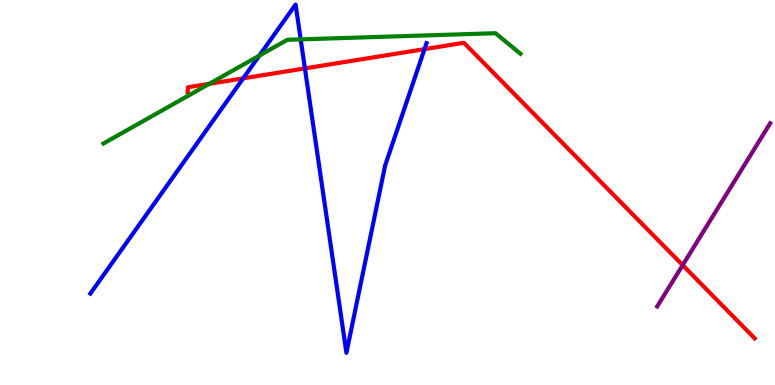[{'lines': ['blue', 'red'], 'intersections': [{'x': 3.14, 'y': 7.96}, {'x': 3.93, 'y': 8.22}, {'x': 5.48, 'y': 8.72}]}, {'lines': ['green', 'red'], 'intersections': [{'x': 2.7, 'y': 7.82}]}, {'lines': ['purple', 'red'], 'intersections': [{'x': 8.81, 'y': 3.11}]}, {'lines': ['blue', 'green'], 'intersections': [{'x': 3.35, 'y': 8.56}, {'x': 3.88, 'y': 8.98}]}, {'lines': ['blue', 'purple'], 'intersections': []}, {'lines': ['green', 'purple'], 'intersections': []}]